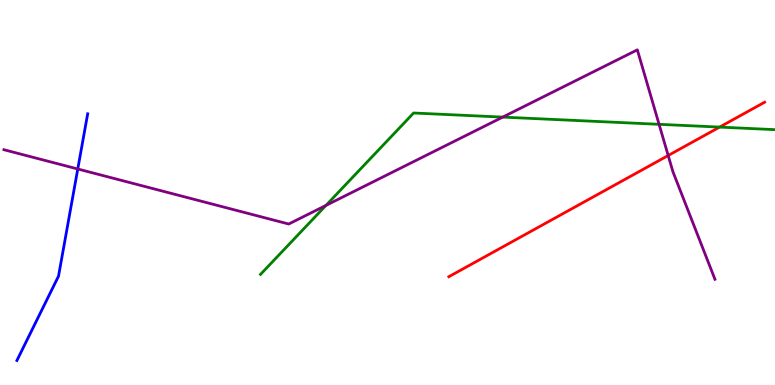[{'lines': ['blue', 'red'], 'intersections': []}, {'lines': ['green', 'red'], 'intersections': [{'x': 9.29, 'y': 6.7}]}, {'lines': ['purple', 'red'], 'intersections': [{'x': 8.62, 'y': 5.96}]}, {'lines': ['blue', 'green'], 'intersections': []}, {'lines': ['blue', 'purple'], 'intersections': [{'x': 1.0, 'y': 5.61}]}, {'lines': ['green', 'purple'], 'intersections': [{'x': 4.21, 'y': 4.66}, {'x': 6.49, 'y': 6.96}, {'x': 8.5, 'y': 6.77}]}]